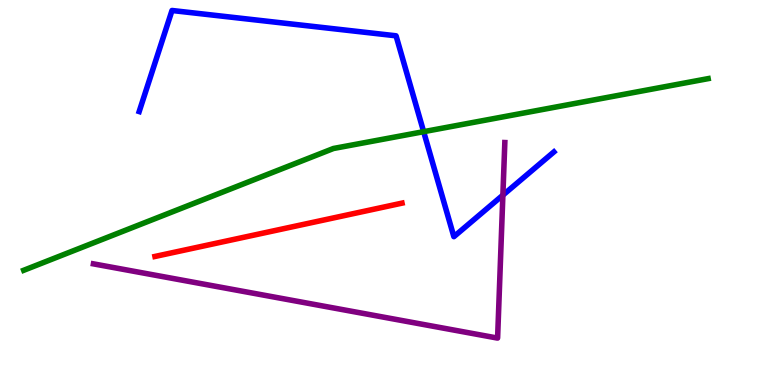[{'lines': ['blue', 'red'], 'intersections': []}, {'lines': ['green', 'red'], 'intersections': []}, {'lines': ['purple', 'red'], 'intersections': []}, {'lines': ['blue', 'green'], 'intersections': [{'x': 5.47, 'y': 6.58}]}, {'lines': ['blue', 'purple'], 'intersections': [{'x': 6.49, 'y': 4.93}]}, {'lines': ['green', 'purple'], 'intersections': []}]